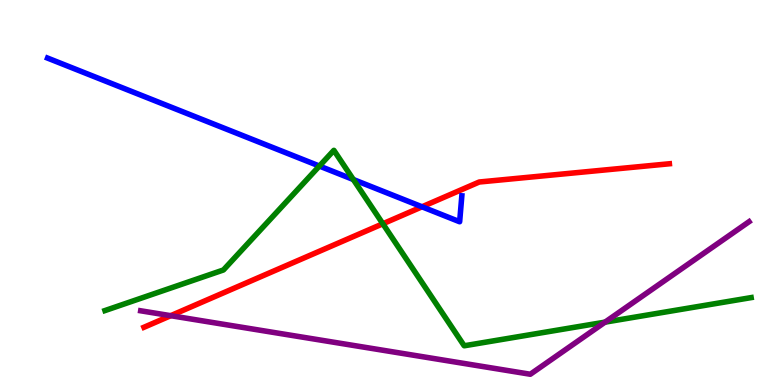[{'lines': ['blue', 'red'], 'intersections': [{'x': 5.45, 'y': 4.63}]}, {'lines': ['green', 'red'], 'intersections': [{'x': 4.94, 'y': 4.19}]}, {'lines': ['purple', 'red'], 'intersections': [{'x': 2.2, 'y': 1.8}]}, {'lines': ['blue', 'green'], 'intersections': [{'x': 4.12, 'y': 5.69}, {'x': 4.56, 'y': 5.34}]}, {'lines': ['blue', 'purple'], 'intersections': []}, {'lines': ['green', 'purple'], 'intersections': [{'x': 7.81, 'y': 1.63}]}]